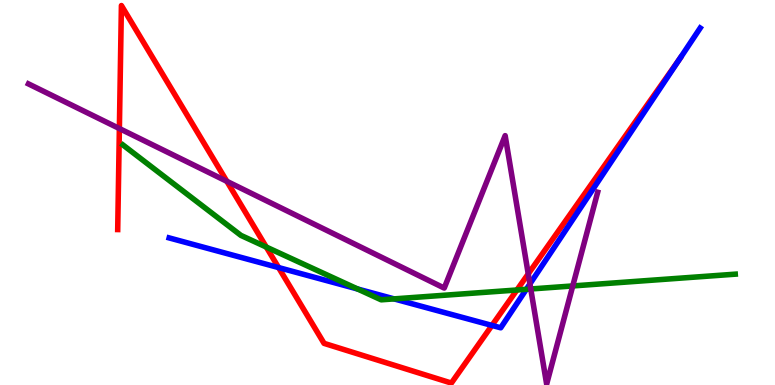[{'lines': ['blue', 'red'], 'intersections': [{'x': 3.59, 'y': 3.05}, {'x': 6.35, 'y': 1.55}, {'x': 8.77, 'y': 8.48}]}, {'lines': ['green', 'red'], 'intersections': [{'x': 3.44, 'y': 3.58}, {'x': 6.67, 'y': 2.47}]}, {'lines': ['purple', 'red'], 'intersections': [{'x': 1.54, 'y': 6.66}, {'x': 2.93, 'y': 5.29}, {'x': 6.82, 'y': 2.89}]}, {'lines': ['blue', 'green'], 'intersections': [{'x': 4.61, 'y': 2.49}, {'x': 5.08, 'y': 2.24}, {'x': 6.79, 'y': 2.49}]}, {'lines': ['blue', 'purple'], 'intersections': [{'x': 6.84, 'y': 2.63}]}, {'lines': ['green', 'purple'], 'intersections': [{'x': 6.85, 'y': 2.49}, {'x': 7.39, 'y': 2.57}]}]